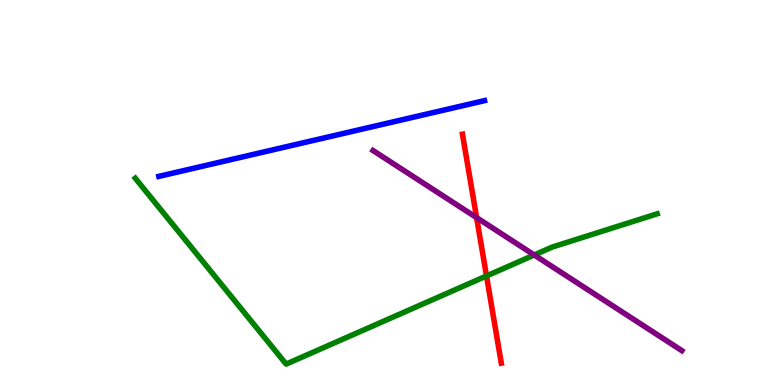[{'lines': ['blue', 'red'], 'intersections': []}, {'lines': ['green', 'red'], 'intersections': [{'x': 6.28, 'y': 2.83}]}, {'lines': ['purple', 'red'], 'intersections': [{'x': 6.15, 'y': 4.35}]}, {'lines': ['blue', 'green'], 'intersections': []}, {'lines': ['blue', 'purple'], 'intersections': []}, {'lines': ['green', 'purple'], 'intersections': [{'x': 6.89, 'y': 3.38}]}]